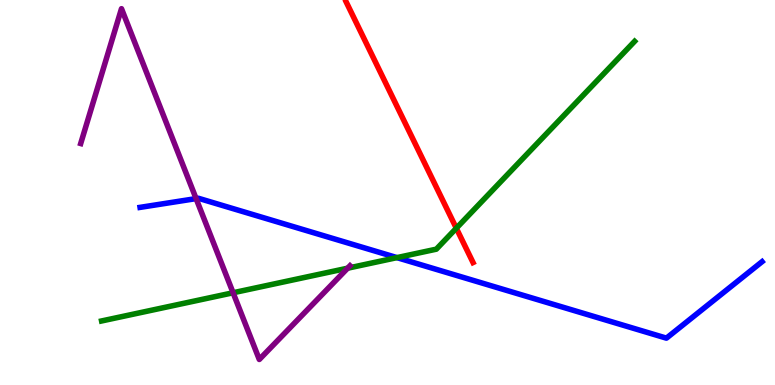[{'lines': ['blue', 'red'], 'intersections': []}, {'lines': ['green', 'red'], 'intersections': [{'x': 5.89, 'y': 4.07}]}, {'lines': ['purple', 'red'], 'intersections': []}, {'lines': ['blue', 'green'], 'intersections': [{'x': 5.12, 'y': 3.31}]}, {'lines': ['blue', 'purple'], 'intersections': [{'x': 2.53, 'y': 4.84}]}, {'lines': ['green', 'purple'], 'intersections': [{'x': 3.01, 'y': 2.4}, {'x': 4.49, 'y': 3.03}]}]